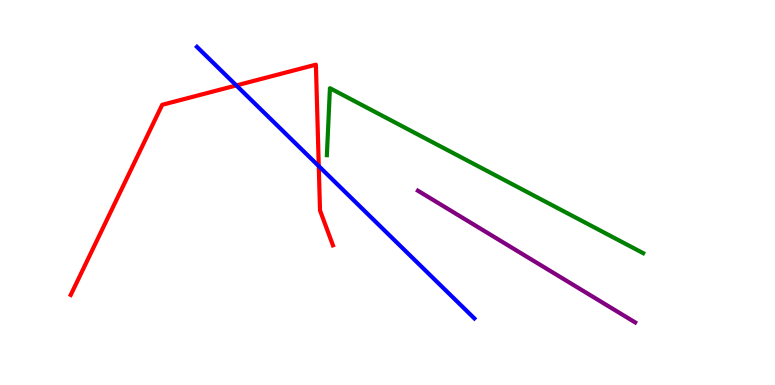[{'lines': ['blue', 'red'], 'intersections': [{'x': 3.05, 'y': 7.78}, {'x': 4.11, 'y': 5.69}]}, {'lines': ['green', 'red'], 'intersections': []}, {'lines': ['purple', 'red'], 'intersections': []}, {'lines': ['blue', 'green'], 'intersections': []}, {'lines': ['blue', 'purple'], 'intersections': []}, {'lines': ['green', 'purple'], 'intersections': []}]